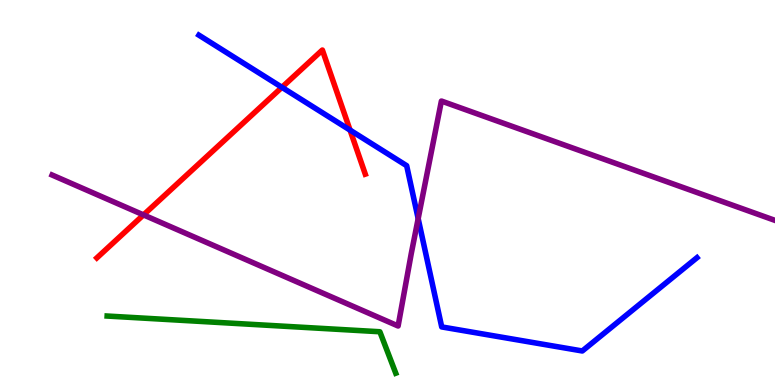[{'lines': ['blue', 'red'], 'intersections': [{'x': 3.64, 'y': 7.73}, {'x': 4.52, 'y': 6.62}]}, {'lines': ['green', 'red'], 'intersections': []}, {'lines': ['purple', 'red'], 'intersections': [{'x': 1.85, 'y': 4.42}]}, {'lines': ['blue', 'green'], 'intersections': []}, {'lines': ['blue', 'purple'], 'intersections': [{'x': 5.4, 'y': 4.32}]}, {'lines': ['green', 'purple'], 'intersections': []}]